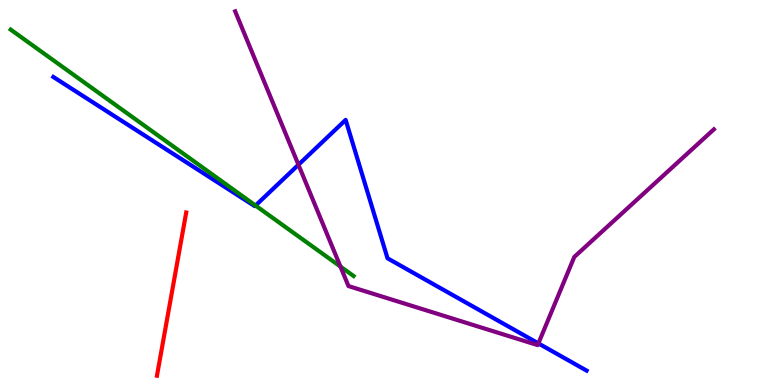[{'lines': ['blue', 'red'], 'intersections': []}, {'lines': ['green', 'red'], 'intersections': []}, {'lines': ['purple', 'red'], 'intersections': []}, {'lines': ['blue', 'green'], 'intersections': [{'x': 3.3, 'y': 4.66}]}, {'lines': ['blue', 'purple'], 'intersections': [{'x': 3.85, 'y': 5.72}, {'x': 6.95, 'y': 1.08}]}, {'lines': ['green', 'purple'], 'intersections': [{'x': 4.39, 'y': 3.08}]}]